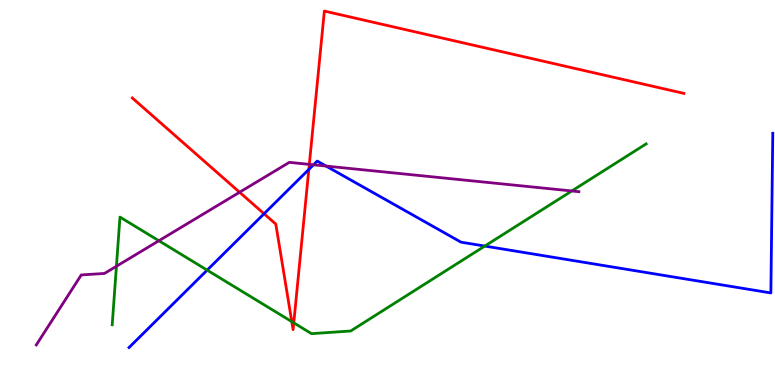[{'lines': ['blue', 'red'], 'intersections': [{'x': 3.41, 'y': 4.45}, {'x': 3.98, 'y': 5.6}]}, {'lines': ['green', 'red'], 'intersections': [{'x': 3.76, 'y': 1.65}, {'x': 3.79, 'y': 1.61}]}, {'lines': ['purple', 'red'], 'intersections': [{'x': 3.09, 'y': 5.01}, {'x': 3.99, 'y': 5.73}]}, {'lines': ['blue', 'green'], 'intersections': [{'x': 2.67, 'y': 2.98}, {'x': 6.26, 'y': 3.61}]}, {'lines': ['blue', 'purple'], 'intersections': [{'x': 4.04, 'y': 5.72}, {'x': 4.21, 'y': 5.69}]}, {'lines': ['green', 'purple'], 'intersections': [{'x': 1.5, 'y': 3.08}, {'x': 2.05, 'y': 3.75}, {'x': 7.38, 'y': 5.04}]}]